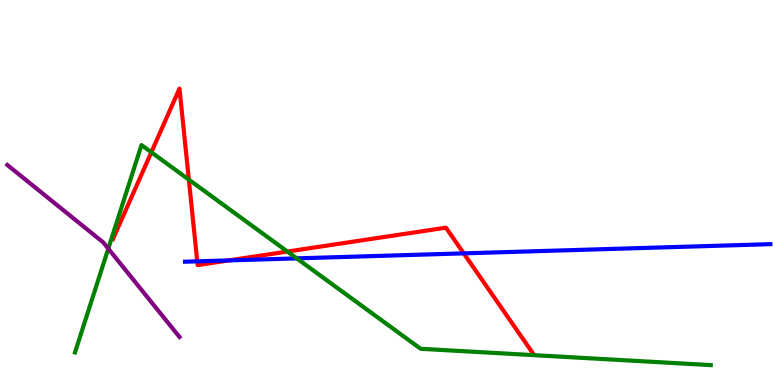[{'lines': ['blue', 'red'], 'intersections': [{'x': 2.55, 'y': 3.21}, {'x': 2.95, 'y': 3.24}, {'x': 5.98, 'y': 3.42}]}, {'lines': ['green', 'red'], 'intersections': [{'x': 1.95, 'y': 6.04}, {'x': 2.44, 'y': 5.33}, {'x': 3.71, 'y': 3.47}]}, {'lines': ['purple', 'red'], 'intersections': []}, {'lines': ['blue', 'green'], 'intersections': [{'x': 3.83, 'y': 3.29}]}, {'lines': ['blue', 'purple'], 'intersections': []}, {'lines': ['green', 'purple'], 'intersections': [{'x': 1.4, 'y': 3.54}]}]